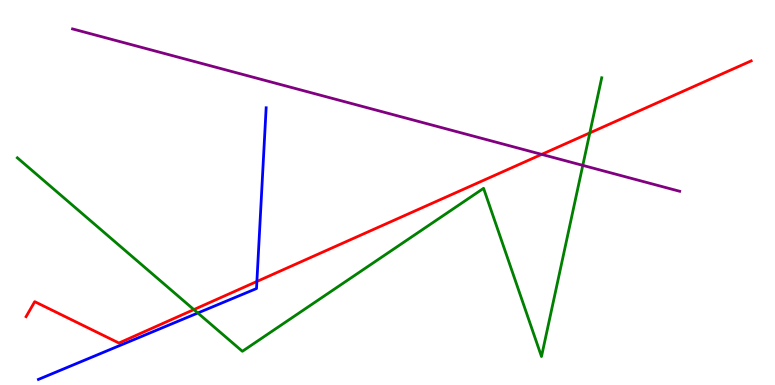[{'lines': ['blue', 'red'], 'intersections': [{'x': 3.31, 'y': 2.69}]}, {'lines': ['green', 'red'], 'intersections': [{'x': 2.5, 'y': 1.96}, {'x': 7.61, 'y': 6.55}]}, {'lines': ['purple', 'red'], 'intersections': [{'x': 6.99, 'y': 5.99}]}, {'lines': ['blue', 'green'], 'intersections': [{'x': 2.55, 'y': 1.87}]}, {'lines': ['blue', 'purple'], 'intersections': []}, {'lines': ['green', 'purple'], 'intersections': [{'x': 7.52, 'y': 5.7}]}]